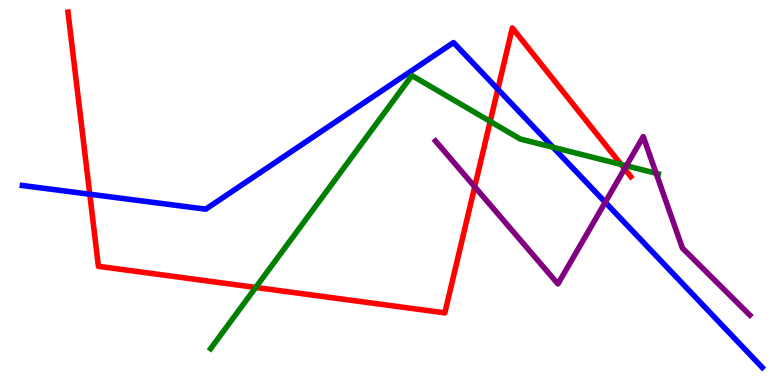[{'lines': ['blue', 'red'], 'intersections': [{'x': 1.16, 'y': 4.96}, {'x': 6.42, 'y': 7.68}]}, {'lines': ['green', 'red'], 'intersections': [{'x': 3.3, 'y': 2.53}, {'x': 6.33, 'y': 6.85}, {'x': 8.01, 'y': 5.73}]}, {'lines': ['purple', 'red'], 'intersections': [{'x': 6.13, 'y': 5.15}, {'x': 8.06, 'y': 5.61}]}, {'lines': ['blue', 'green'], 'intersections': [{'x': 7.14, 'y': 6.17}]}, {'lines': ['blue', 'purple'], 'intersections': [{'x': 7.81, 'y': 4.75}]}, {'lines': ['green', 'purple'], 'intersections': [{'x': 8.08, 'y': 5.69}, {'x': 8.47, 'y': 5.5}]}]